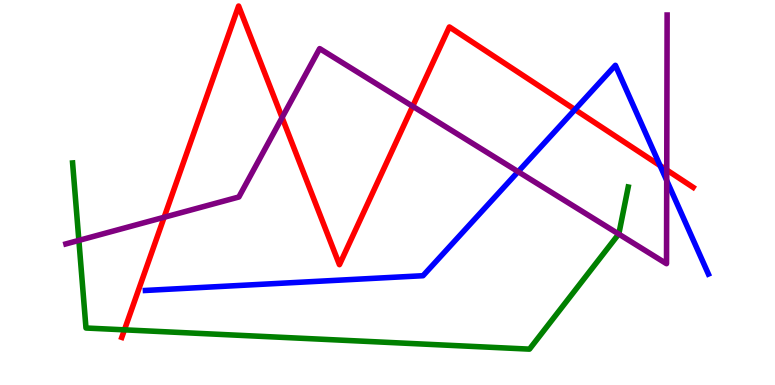[{'lines': ['blue', 'red'], 'intersections': [{'x': 7.42, 'y': 7.15}, {'x': 8.52, 'y': 5.7}]}, {'lines': ['green', 'red'], 'intersections': [{'x': 1.61, 'y': 1.43}]}, {'lines': ['purple', 'red'], 'intersections': [{'x': 2.12, 'y': 4.36}, {'x': 3.64, 'y': 6.95}, {'x': 5.32, 'y': 7.24}, {'x': 8.6, 'y': 5.58}]}, {'lines': ['blue', 'green'], 'intersections': []}, {'lines': ['blue', 'purple'], 'intersections': [{'x': 6.69, 'y': 5.54}, {'x': 8.6, 'y': 5.31}]}, {'lines': ['green', 'purple'], 'intersections': [{'x': 1.02, 'y': 3.76}, {'x': 7.98, 'y': 3.92}]}]